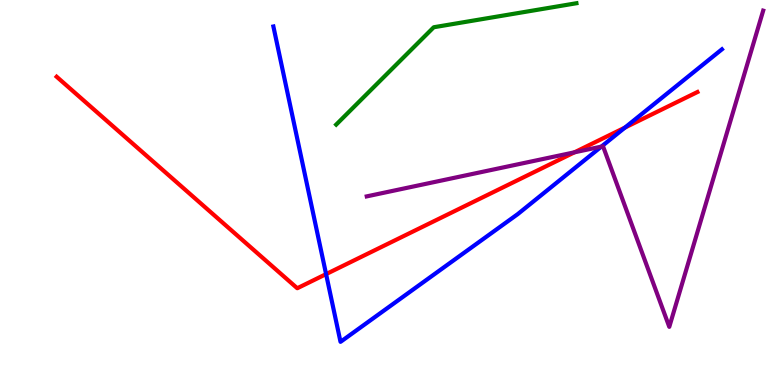[{'lines': ['blue', 'red'], 'intersections': [{'x': 4.21, 'y': 2.88}, {'x': 8.06, 'y': 6.69}]}, {'lines': ['green', 'red'], 'intersections': []}, {'lines': ['purple', 'red'], 'intersections': [{'x': 7.41, 'y': 6.04}]}, {'lines': ['blue', 'green'], 'intersections': []}, {'lines': ['blue', 'purple'], 'intersections': [{'x': 7.76, 'y': 6.19}]}, {'lines': ['green', 'purple'], 'intersections': []}]